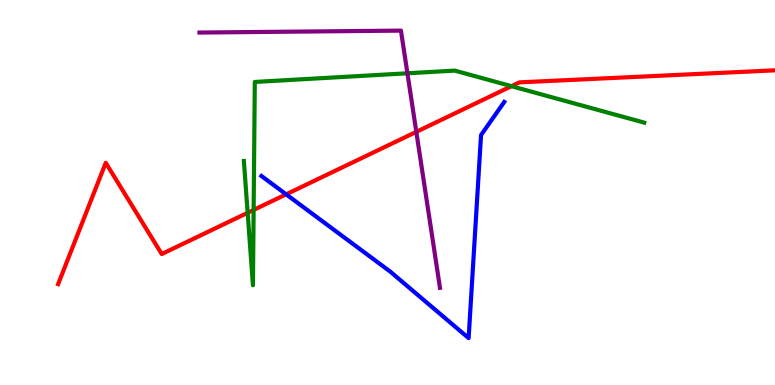[{'lines': ['blue', 'red'], 'intersections': [{'x': 3.69, 'y': 4.95}]}, {'lines': ['green', 'red'], 'intersections': [{'x': 3.2, 'y': 4.47}, {'x': 3.27, 'y': 4.55}, {'x': 6.6, 'y': 7.76}]}, {'lines': ['purple', 'red'], 'intersections': [{'x': 5.37, 'y': 6.58}]}, {'lines': ['blue', 'green'], 'intersections': []}, {'lines': ['blue', 'purple'], 'intersections': []}, {'lines': ['green', 'purple'], 'intersections': [{'x': 5.26, 'y': 8.1}]}]